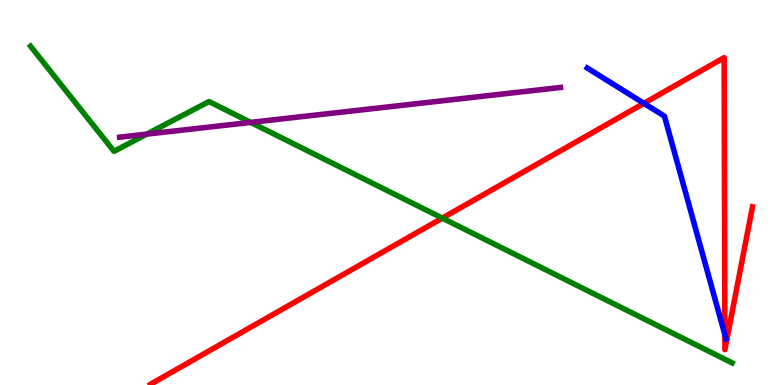[{'lines': ['blue', 'red'], 'intersections': [{'x': 8.31, 'y': 7.32}, {'x': 9.35, 'y': 1.31}]}, {'lines': ['green', 'red'], 'intersections': [{'x': 5.71, 'y': 4.33}]}, {'lines': ['purple', 'red'], 'intersections': []}, {'lines': ['blue', 'green'], 'intersections': []}, {'lines': ['blue', 'purple'], 'intersections': []}, {'lines': ['green', 'purple'], 'intersections': [{'x': 1.89, 'y': 6.52}, {'x': 3.23, 'y': 6.82}]}]